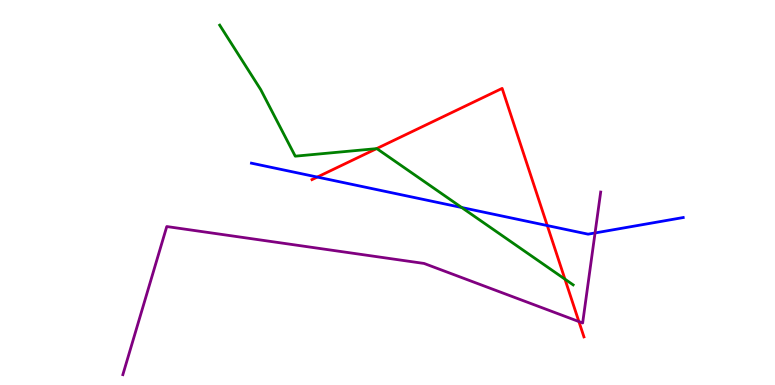[{'lines': ['blue', 'red'], 'intersections': [{'x': 4.09, 'y': 5.4}, {'x': 7.06, 'y': 4.14}]}, {'lines': ['green', 'red'], 'intersections': [{'x': 4.86, 'y': 6.14}, {'x': 7.29, 'y': 2.75}]}, {'lines': ['purple', 'red'], 'intersections': [{'x': 7.47, 'y': 1.65}]}, {'lines': ['blue', 'green'], 'intersections': [{'x': 5.96, 'y': 4.61}]}, {'lines': ['blue', 'purple'], 'intersections': [{'x': 7.68, 'y': 3.95}]}, {'lines': ['green', 'purple'], 'intersections': []}]